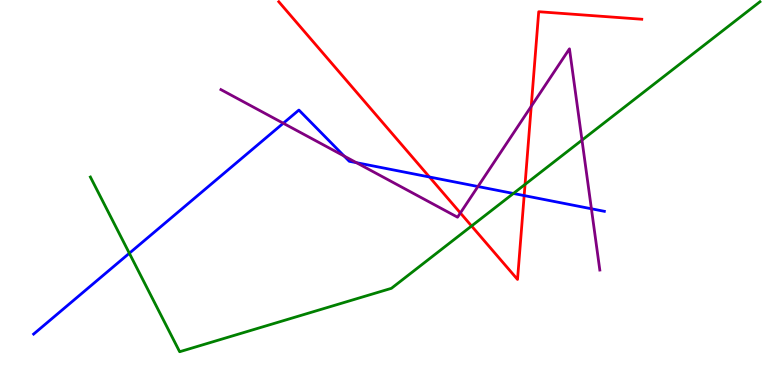[{'lines': ['blue', 'red'], 'intersections': [{'x': 5.54, 'y': 5.4}, {'x': 6.76, 'y': 4.92}]}, {'lines': ['green', 'red'], 'intersections': [{'x': 6.08, 'y': 4.13}, {'x': 6.77, 'y': 5.21}]}, {'lines': ['purple', 'red'], 'intersections': [{'x': 5.94, 'y': 4.47}, {'x': 6.85, 'y': 7.24}]}, {'lines': ['blue', 'green'], 'intersections': [{'x': 1.67, 'y': 3.42}, {'x': 6.62, 'y': 4.97}]}, {'lines': ['blue', 'purple'], 'intersections': [{'x': 3.66, 'y': 6.8}, {'x': 4.44, 'y': 5.95}, {'x': 4.6, 'y': 5.77}, {'x': 6.17, 'y': 5.16}, {'x': 7.63, 'y': 4.58}]}, {'lines': ['green', 'purple'], 'intersections': [{'x': 7.51, 'y': 6.36}]}]